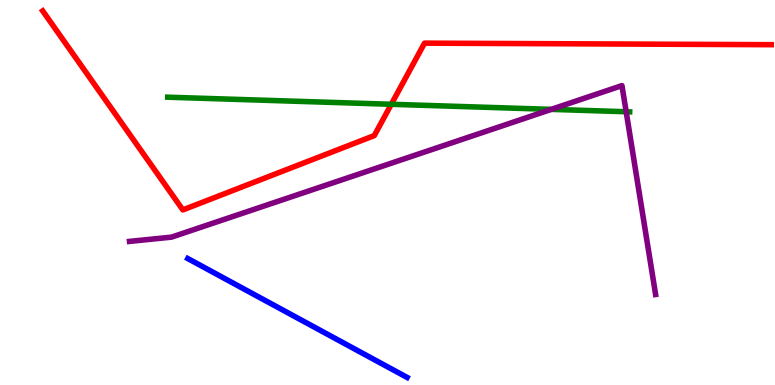[{'lines': ['blue', 'red'], 'intersections': []}, {'lines': ['green', 'red'], 'intersections': [{'x': 5.05, 'y': 7.29}]}, {'lines': ['purple', 'red'], 'intersections': []}, {'lines': ['blue', 'green'], 'intersections': []}, {'lines': ['blue', 'purple'], 'intersections': []}, {'lines': ['green', 'purple'], 'intersections': [{'x': 7.11, 'y': 7.16}, {'x': 8.08, 'y': 7.1}]}]